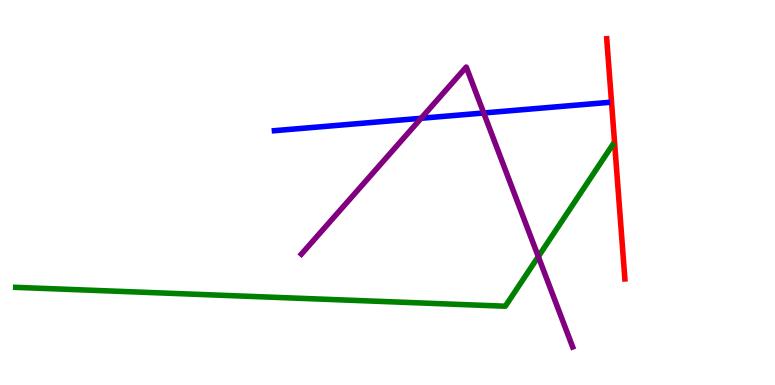[{'lines': ['blue', 'red'], 'intersections': []}, {'lines': ['green', 'red'], 'intersections': []}, {'lines': ['purple', 'red'], 'intersections': []}, {'lines': ['blue', 'green'], 'intersections': []}, {'lines': ['blue', 'purple'], 'intersections': [{'x': 5.43, 'y': 6.93}, {'x': 6.24, 'y': 7.07}]}, {'lines': ['green', 'purple'], 'intersections': [{'x': 6.95, 'y': 3.34}]}]